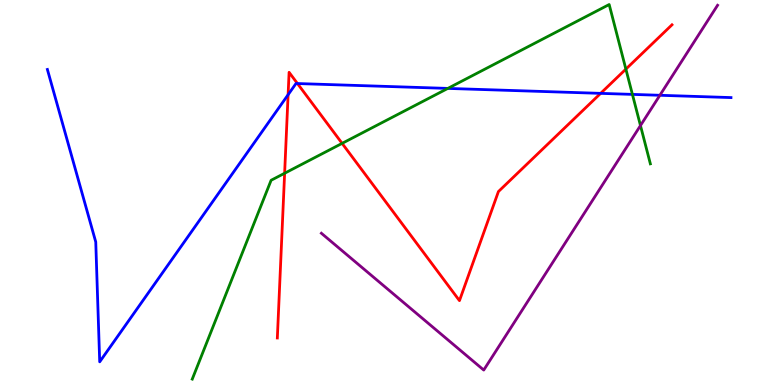[{'lines': ['blue', 'red'], 'intersections': [{'x': 3.72, 'y': 7.54}, {'x': 3.84, 'y': 7.83}, {'x': 7.75, 'y': 7.58}]}, {'lines': ['green', 'red'], 'intersections': [{'x': 3.67, 'y': 5.5}, {'x': 4.41, 'y': 6.28}, {'x': 8.08, 'y': 8.2}]}, {'lines': ['purple', 'red'], 'intersections': []}, {'lines': ['blue', 'green'], 'intersections': [{'x': 5.78, 'y': 7.7}, {'x': 8.16, 'y': 7.55}]}, {'lines': ['blue', 'purple'], 'intersections': [{'x': 8.51, 'y': 7.53}]}, {'lines': ['green', 'purple'], 'intersections': [{'x': 8.26, 'y': 6.74}]}]